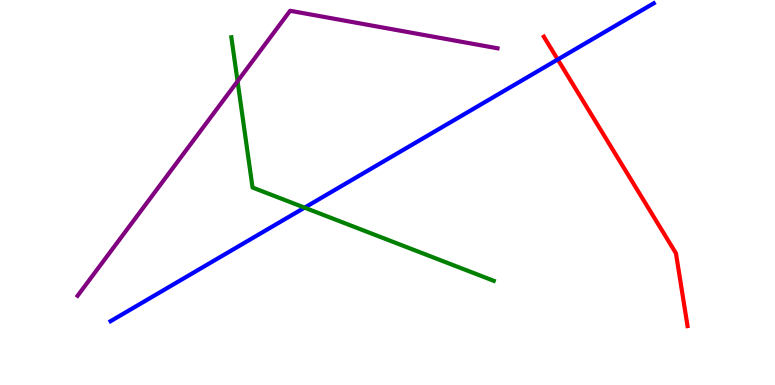[{'lines': ['blue', 'red'], 'intersections': [{'x': 7.2, 'y': 8.46}]}, {'lines': ['green', 'red'], 'intersections': []}, {'lines': ['purple', 'red'], 'intersections': []}, {'lines': ['blue', 'green'], 'intersections': [{'x': 3.93, 'y': 4.61}]}, {'lines': ['blue', 'purple'], 'intersections': []}, {'lines': ['green', 'purple'], 'intersections': [{'x': 3.07, 'y': 7.89}]}]